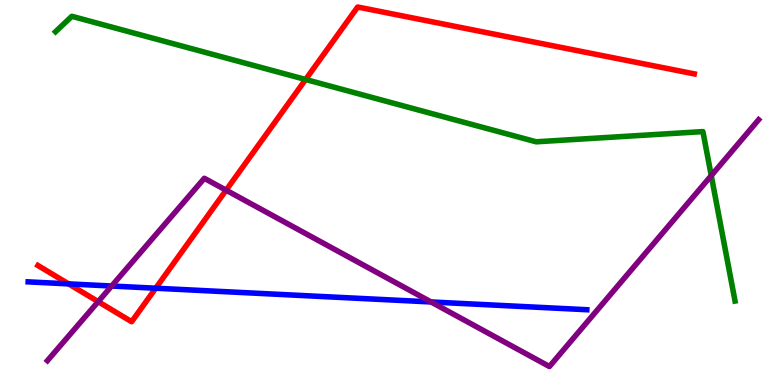[{'lines': ['blue', 'red'], 'intersections': [{'x': 0.885, 'y': 2.63}, {'x': 2.01, 'y': 2.51}]}, {'lines': ['green', 'red'], 'intersections': [{'x': 3.94, 'y': 7.94}]}, {'lines': ['purple', 'red'], 'intersections': [{'x': 1.27, 'y': 2.16}, {'x': 2.92, 'y': 5.06}]}, {'lines': ['blue', 'green'], 'intersections': []}, {'lines': ['blue', 'purple'], 'intersections': [{'x': 1.44, 'y': 2.57}, {'x': 5.56, 'y': 2.16}]}, {'lines': ['green', 'purple'], 'intersections': [{'x': 9.18, 'y': 5.44}]}]